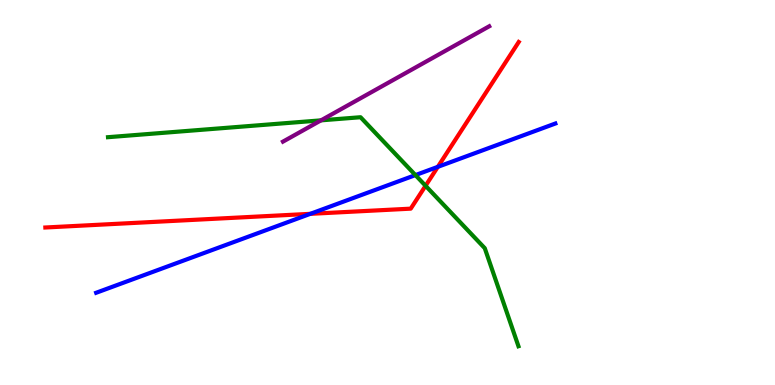[{'lines': ['blue', 'red'], 'intersections': [{'x': 4.0, 'y': 4.45}, {'x': 5.65, 'y': 5.67}]}, {'lines': ['green', 'red'], 'intersections': [{'x': 5.49, 'y': 5.17}]}, {'lines': ['purple', 'red'], 'intersections': []}, {'lines': ['blue', 'green'], 'intersections': [{'x': 5.36, 'y': 5.45}]}, {'lines': ['blue', 'purple'], 'intersections': []}, {'lines': ['green', 'purple'], 'intersections': [{'x': 4.14, 'y': 6.87}]}]